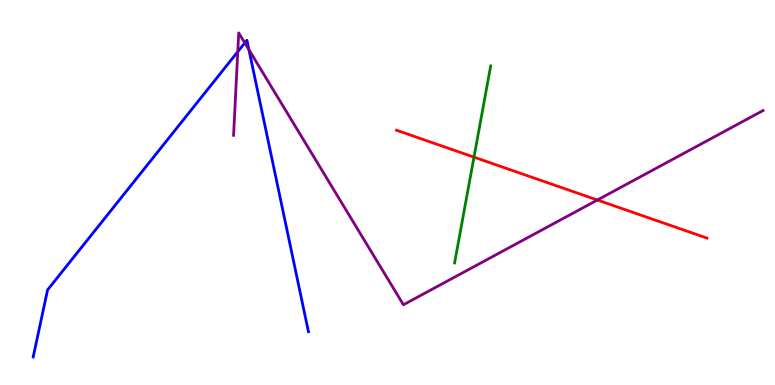[{'lines': ['blue', 'red'], 'intersections': []}, {'lines': ['green', 'red'], 'intersections': [{'x': 6.12, 'y': 5.92}]}, {'lines': ['purple', 'red'], 'intersections': [{'x': 7.71, 'y': 4.8}]}, {'lines': ['blue', 'green'], 'intersections': []}, {'lines': ['blue', 'purple'], 'intersections': [{'x': 3.07, 'y': 8.66}, {'x': 3.16, 'y': 8.89}, {'x': 3.21, 'y': 8.71}]}, {'lines': ['green', 'purple'], 'intersections': []}]